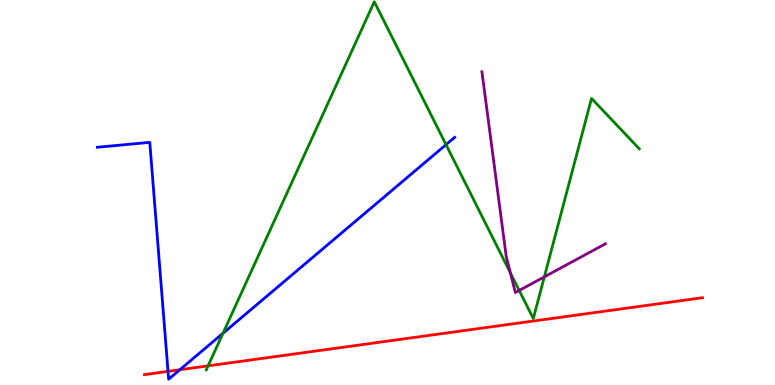[{'lines': ['blue', 'red'], 'intersections': [{'x': 2.17, 'y': 0.354}, {'x': 2.32, 'y': 0.396}]}, {'lines': ['green', 'red'], 'intersections': [{'x': 2.69, 'y': 0.497}]}, {'lines': ['purple', 'red'], 'intersections': []}, {'lines': ['blue', 'green'], 'intersections': [{'x': 2.88, 'y': 1.34}, {'x': 5.76, 'y': 6.24}]}, {'lines': ['blue', 'purple'], 'intersections': []}, {'lines': ['green', 'purple'], 'intersections': [{'x': 6.59, 'y': 2.91}, {'x': 6.7, 'y': 2.46}, {'x': 7.02, 'y': 2.81}]}]